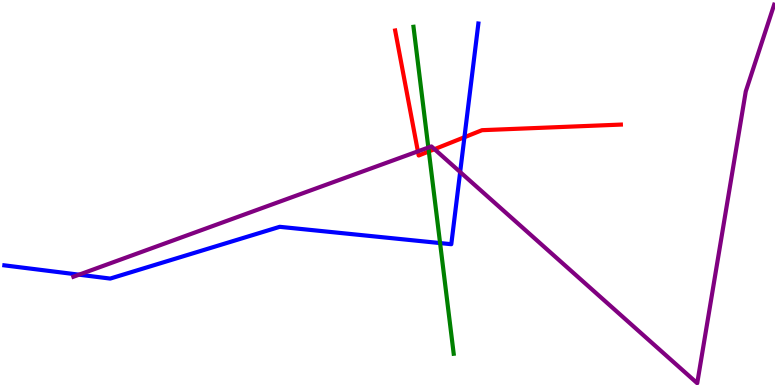[{'lines': ['blue', 'red'], 'intersections': [{'x': 5.99, 'y': 6.44}]}, {'lines': ['green', 'red'], 'intersections': [{'x': 5.53, 'y': 6.07}]}, {'lines': ['purple', 'red'], 'intersections': [{'x': 5.39, 'y': 6.07}, {'x': 5.61, 'y': 6.13}]}, {'lines': ['blue', 'green'], 'intersections': [{'x': 5.68, 'y': 3.69}]}, {'lines': ['blue', 'purple'], 'intersections': [{'x': 1.02, 'y': 2.87}, {'x': 5.94, 'y': 5.53}]}, {'lines': ['green', 'purple'], 'intersections': [{'x': 5.53, 'y': 6.17}]}]